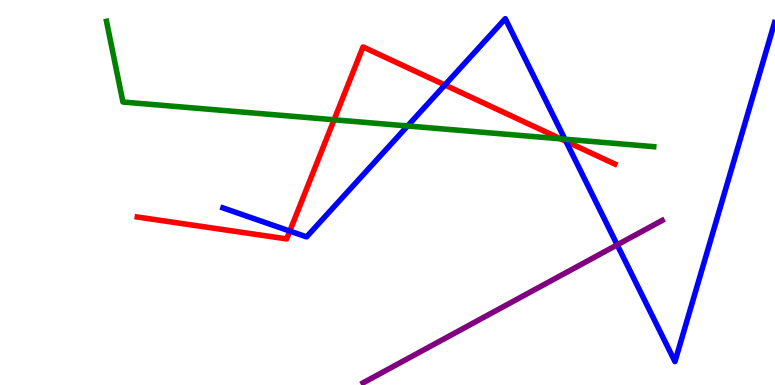[{'lines': ['blue', 'red'], 'intersections': [{'x': 3.74, 'y': 4.0}, {'x': 5.74, 'y': 7.79}, {'x': 7.3, 'y': 6.33}]}, {'lines': ['green', 'red'], 'intersections': [{'x': 4.31, 'y': 6.89}, {'x': 7.23, 'y': 6.39}]}, {'lines': ['purple', 'red'], 'intersections': []}, {'lines': ['blue', 'green'], 'intersections': [{'x': 5.26, 'y': 6.73}, {'x': 7.29, 'y': 6.38}]}, {'lines': ['blue', 'purple'], 'intersections': [{'x': 7.96, 'y': 3.64}]}, {'lines': ['green', 'purple'], 'intersections': []}]